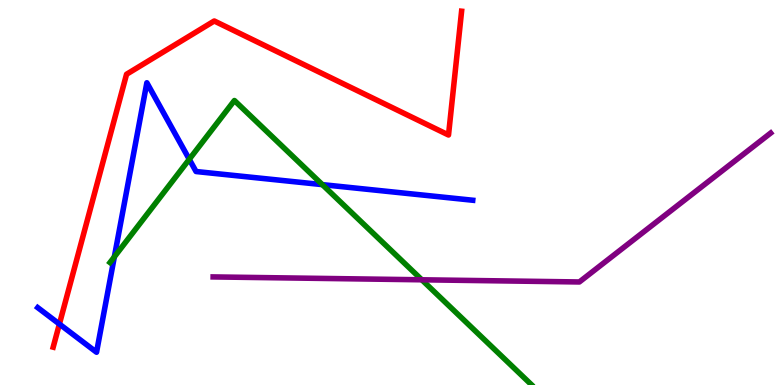[{'lines': ['blue', 'red'], 'intersections': [{'x': 0.766, 'y': 1.58}]}, {'lines': ['green', 'red'], 'intersections': []}, {'lines': ['purple', 'red'], 'intersections': []}, {'lines': ['blue', 'green'], 'intersections': [{'x': 1.48, 'y': 3.33}, {'x': 2.44, 'y': 5.86}, {'x': 4.16, 'y': 5.2}]}, {'lines': ['blue', 'purple'], 'intersections': []}, {'lines': ['green', 'purple'], 'intersections': [{'x': 5.44, 'y': 2.73}]}]